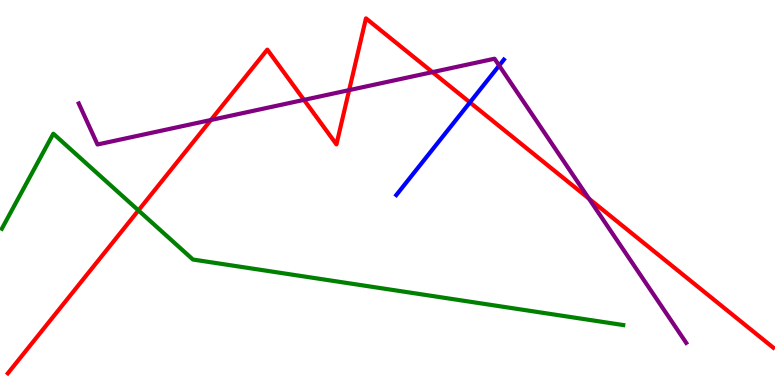[{'lines': ['blue', 'red'], 'intersections': [{'x': 6.06, 'y': 7.34}]}, {'lines': ['green', 'red'], 'intersections': [{'x': 1.79, 'y': 4.53}]}, {'lines': ['purple', 'red'], 'intersections': [{'x': 2.72, 'y': 6.88}, {'x': 3.92, 'y': 7.41}, {'x': 4.51, 'y': 7.66}, {'x': 5.58, 'y': 8.13}, {'x': 7.6, 'y': 4.84}]}, {'lines': ['blue', 'green'], 'intersections': []}, {'lines': ['blue', 'purple'], 'intersections': [{'x': 6.44, 'y': 8.3}]}, {'lines': ['green', 'purple'], 'intersections': []}]